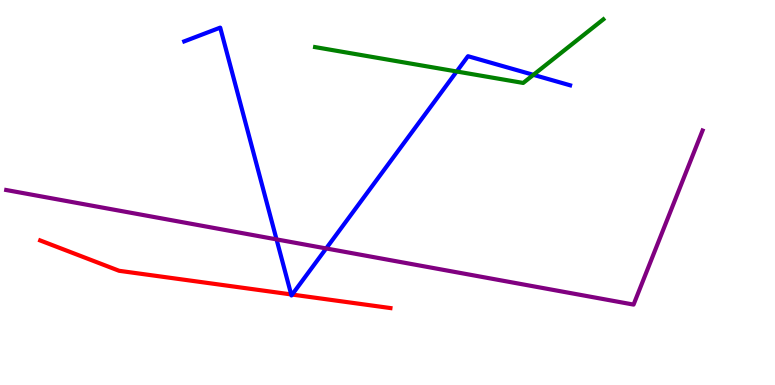[{'lines': ['blue', 'red'], 'intersections': [{'x': 3.76, 'y': 2.35}, {'x': 3.77, 'y': 2.35}]}, {'lines': ['green', 'red'], 'intersections': []}, {'lines': ['purple', 'red'], 'intersections': []}, {'lines': ['blue', 'green'], 'intersections': [{'x': 5.89, 'y': 8.14}, {'x': 6.88, 'y': 8.06}]}, {'lines': ['blue', 'purple'], 'intersections': [{'x': 3.57, 'y': 3.78}, {'x': 4.21, 'y': 3.55}]}, {'lines': ['green', 'purple'], 'intersections': []}]